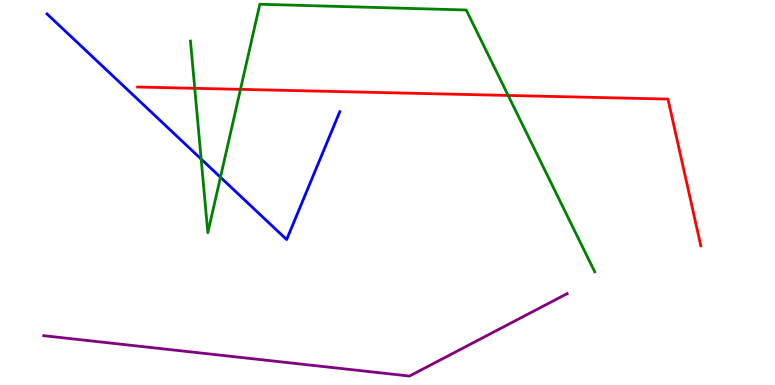[{'lines': ['blue', 'red'], 'intersections': []}, {'lines': ['green', 'red'], 'intersections': [{'x': 2.51, 'y': 7.71}, {'x': 3.1, 'y': 7.68}, {'x': 6.56, 'y': 7.52}]}, {'lines': ['purple', 'red'], 'intersections': []}, {'lines': ['blue', 'green'], 'intersections': [{'x': 2.6, 'y': 5.87}, {'x': 2.84, 'y': 5.4}]}, {'lines': ['blue', 'purple'], 'intersections': []}, {'lines': ['green', 'purple'], 'intersections': []}]